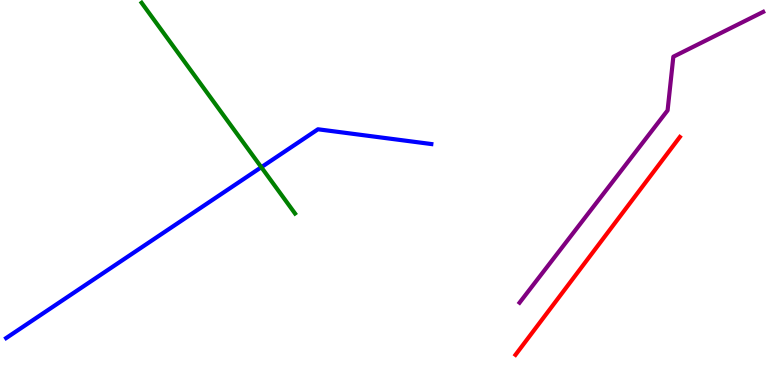[{'lines': ['blue', 'red'], 'intersections': []}, {'lines': ['green', 'red'], 'intersections': []}, {'lines': ['purple', 'red'], 'intersections': []}, {'lines': ['blue', 'green'], 'intersections': [{'x': 3.37, 'y': 5.66}]}, {'lines': ['blue', 'purple'], 'intersections': []}, {'lines': ['green', 'purple'], 'intersections': []}]